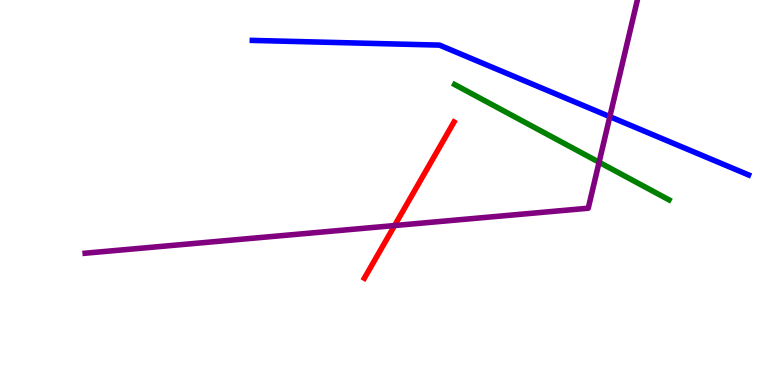[{'lines': ['blue', 'red'], 'intersections': []}, {'lines': ['green', 'red'], 'intersections': []}, {'lines': ['purple', 'red'], 'intersections': [{'x': 5.09, 'y': 4.14}]}, {'lines': ['blue', 'green'], 'intersections': []}, {'lines': ['blue', 'purple'], 'intersections': [{'x': 7.87, 'y': 6.97}]}, {'lines': ['green', 'purple'], 'intersections': [{'x': 7.73, 'y': 5.79}]}]